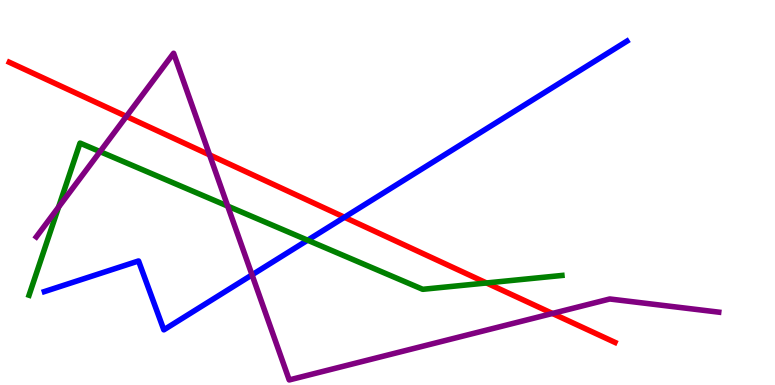[{'lines': ['blue', 'red'], 'intersections': [{'x': 4.44, 'y': 4.36}]}, {'lines': ['green', 'red'], 'intersections': [{'x': 6.28, 'y': 2.65}]}, {'lines': ['purple', 'red'], 'intersections': [{'x': 1.63, 'y': 6.98}, {'x': 2.7, 'y': 5.98}, {'x': 7.13, 'y': 1.86}]}, {'lines': ['blue', 'green'], 'intersections': [{'x': 3.97, 'y': 3.76}]}, {'lines': ['blue', 'purple'], 'intersections': [{'x': 3.25, 'y': 2.86}]}, {'lines': ['green', 'purple'], 'intersections': [{'x': 0.756, 'y': 4.62}, {'x': 1.29, 'y': 6.06}, {'x': 2.94, 'y': 4.65}]}]